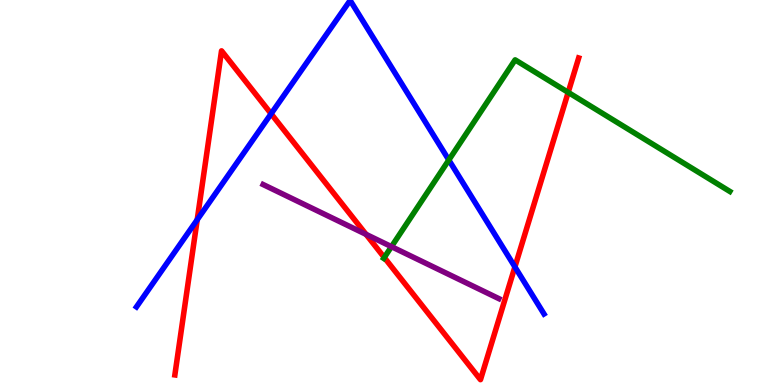[{'lines': ['blue', 'red'], 'intersections': [{'x': 2.54, 'y': 4.29}, {'x': 3.5, 'y': 7.04}, {'x': 6.64, 'y': 3.07}]}, {'lines': ['green', 'red'], 'intersections': [{'x': 4.96, 'y': 3.31}, {'x': 7.33, 'y': 7.6}]}, {'lines': ['purple', 'red'], 'intersections': [{'x': 4.72, 'y': 3.91}]}, {'lines': ['blue', 'green'], 'intersections': [{'x': 5.79, 'y': 5.84}]}, {'lines': ['blue', 'purple'], 'intersections': []}, {'lines': ['green', 'purple'], 'intersections': [{'x': 5.05, 'y': 3.59}]}]